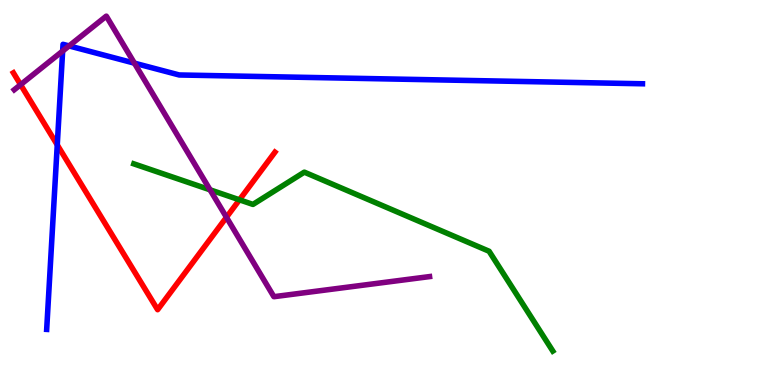[{'lines': ['blue', 'red'], 'intersections': [{'x': 0.739, 'y': 6.24}]}, {'lines': ['green', 'red'], 'intersections': [{'x': 3.09, 'y': 4.81}]}, {'lines': ['purple', 'red'], 'intersections': [{'x': 0.266, 'y': 7.8}, {'x': 2.92, 'y': 4.36}]}, {'lines': ['blue', 'green'], 'intersections': []}, {'lines': ['blue', 'purple'], 'intersections': [{'x': 0.808, 'y': 8.67}, {'x': 0.891, 'y': 8.81}, {'x': 1.73, 'y': 8.36}]}, {'lines': ['green', 'purple'], 'intersections': [{'x': 2.71, 'y': 5.07}]}]